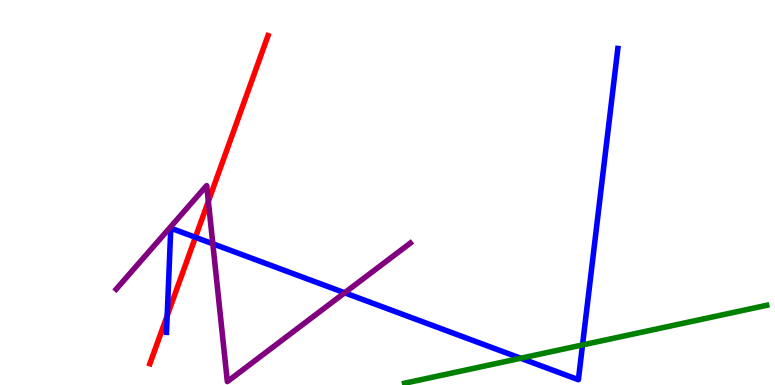[{'lines': ['blue', 'red'], 'intersections': [{'x': 2.16, 'y': 1.8}, {'x': 2.52, 'y': 3.84}]}, {'lines': ['green', 'red'], 'intersections': []}, {'lines': ['purple', 'red'], 'intersections': [{'x': 2.69, 'y': 4.77}]}, {'lines': ['blue', 'green'], 'intersections': [{'x': 6.72, 'y': 0.695}, {'x': 7.52, 'y': 1.04}]}, {'lines': ['blue', 'purple'], 'intersections': [{'x': 2.75, 'y': 3.67}, {'x': 4.45, 'y': 2.39}]}, {'lines': ['green', 'purple'], 'intersections': []}]